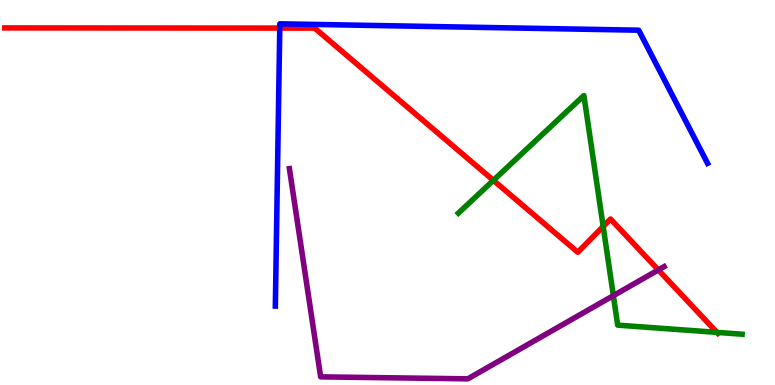[{'lines': ['blue', 'red'], 'intersections': [{'x': 3.61, 'y': 9.27}]}, {'lines': ['green', 'red'], 'intersections': [{'x': 6.37, 'y': 5.32}, {'x': 7.78, 'y': 4.12}, {'x': 9.25, 'y': 1.37}]}, {'lines': ['purple', 'red'], 'intersections': [{'x': 8.49, 'y': 2.99}]}, {'lines': ['blue', 'green'], 'intersections': []}, {'lines': ['blue', 'purple'], 'intersections': []}, {'lines': ['green', 'purple'], 'intersections': [{'x': 7.91, 'y': 2.32}]}]